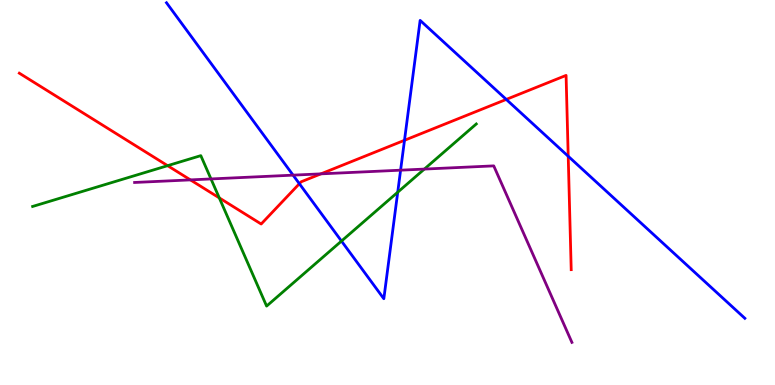[{'lines': ['blue', 'red'], 'intersections': [{'x': 3.86, 'y': 5.23}, {'x': 5.22, 'y': 6.36}, {'x': 6.53, 'y': 7.42}, {'x': 7.33, 'y': 5.94}]}, {'lines': ['green', 'red'], 'intersections': [{'x': 2.16, 'y': 5.7}, {'x': 2.83, 'y': 4.86}]}, {'lines': ['purple', 'red'], 'intersections': [{'x': 2.46, 'y': 5.33}, {'x': 4.14, 'y': 5.48}]}, {'lines': ['blue', 'green'], 'intersections': [{'x': 4.41, 'y': 3.74}, {'x': 5.13, 'y': 5.01}]}, {'lines': ['blue', 'purple'], 'intersections': [{'x': 3.78, 'y': 5.45}, {'x': 5.17, 'y': 5.58}]}, {'lines': ['green', 'purple'], 'intersections': [{'x': 2.72, 'y': 5.35}, {'x': 5.48, 'y': 5.61}]}]